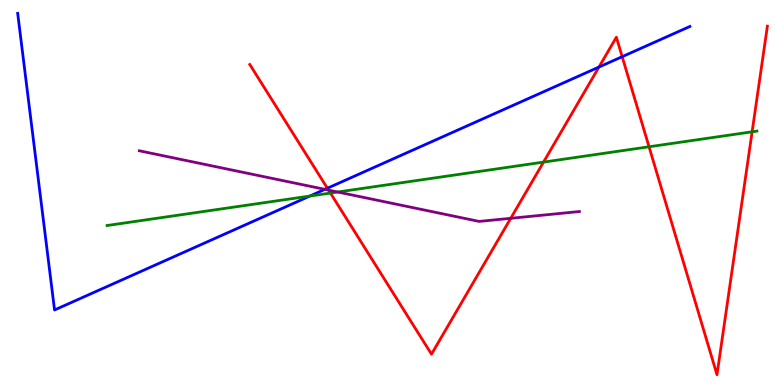[{'lines': ['blue', 'red'], 'intersections': [{'x': 4.22, 'y': 5.11}, {'x': 7.73, 'y': 8.26}, {'x': 8.03, 'y': 8.53}]}, {'lines': ['green', 'red'], 'intersections': [{'x': 4.26, 'y': 4.99}, {'x': 7.01, 'y': 5.79}, {'x': 8.37, 'y': 6.19}, {'x': 9.7, 'y': 6.58}]}, {'lines': ['purple', 'red'], 'intersections': [{'x': 4.24, 'y': 5.06}, {'x': 6.59, 'y': 4.33}]}, {'lines': ['blue', 'green'], 'intersections': [{'x': 4.0, 'y': 4.91}]}, {'lines': ['blue', 'purple'], 'intersections': [{'x': 4.19, 'y': 5.08}]}, {'lines': ['green', 'purple'], 'intersections': [{'x': 4.36, 'y': 5.01}]}]